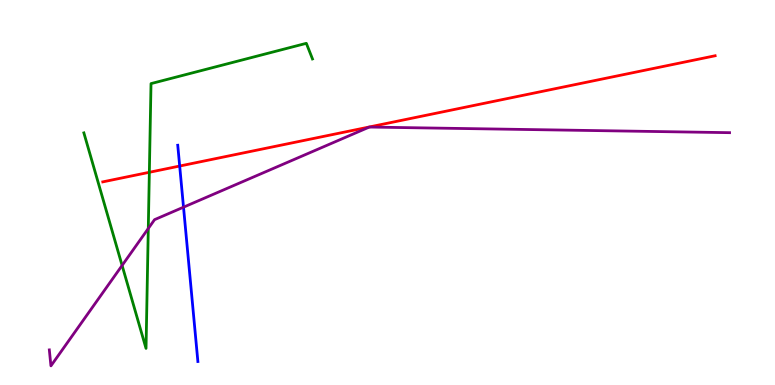[{'lines': ['blue', 'red'], 'intersections': [{'x': 2.32, 'y': 5.69}]}, {'lines': ['green', 'red'], 'intersections': [{'x': 1.93, 'y': 5.53}]}, {'lines': ['purple', 'red'], 'intersections': []}, {'lines': ['blue', 'green'], 'intersections': []}, {'lines': ['blue', 'purple'], 'intersections': [{'x': 2.37, 'y': 4.62}]}, {'lines': ['green', 'purple'], 'intersections': [{'x': 1.58, 'y': 3.11}, {'x': 1.91, 'y': 4.07}]}]